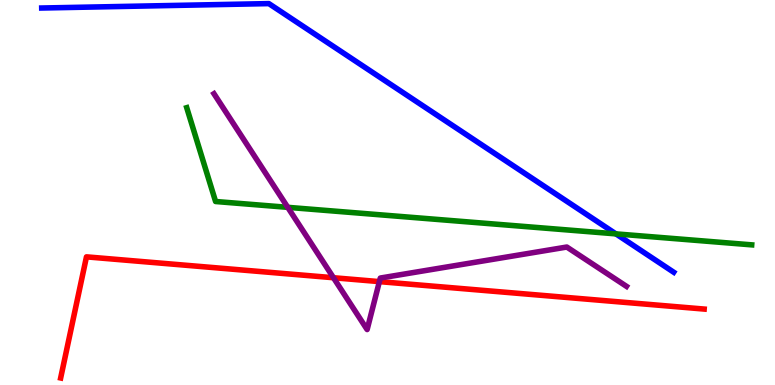[{'lines': ['blue', 'red'], 'intersections': []}, {'lines': ['green', 'red'], 'intersections': []}, {'lines': ['purple', 'red'], 'intersections': [{'x': 4.3, 'y': 2.79}, {'x': 4.9, 'y': 2.69}]}, {'lines': ['blue', 'green'], 'intersections': [{'x': 7.95, 'y': 3.93}]}, {'lines': ['blue', 'purple'], 'intersections': []}, {'lines': ['green', 'purple'], 'intersections': [{'x': 3.71, 'y': 4.61}]}]